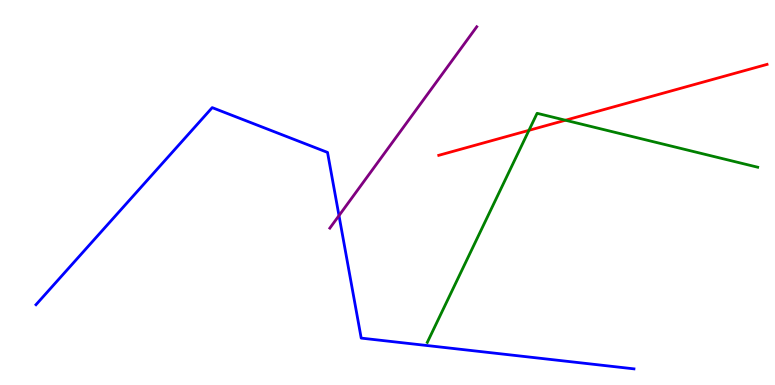[{'lines': ['blue', 'red'], 'intersections': []}, {'lines': ['green', 'red'], 'intersections': [{'x': 6.83, 'y': 6.61}, {'x': 7.3, 'y': 6.88}]}, {'lines': ['purple', 'red'], 'intersections': []}, {'lines': ['blue', 'green'], 'intersections': []}, {'lines': ['blue', 'purple'], 'intersections': [{'x': 4.37, 'y': 4.4}]}, {'lines': ['green', 'purple'], 'intersections': []}]